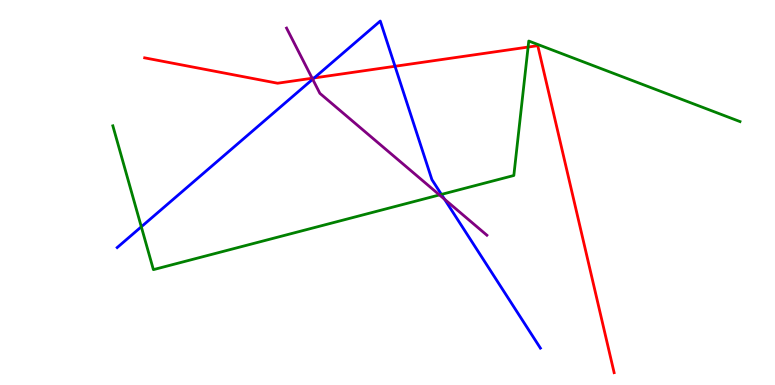[{'lines': ['blue', 'red'], 'intersections': [{'x': 4.05, 'y': 7.98}, {'x': 5.1, 'y': 8.28}]}, {'lines': ['green', 'red'], 'intersections': [{'x': 6.81, 'y': 8.78}]}, {'lines': ['purple', 'red'], 'intersections': [{'x': 4.03, 'y': 7.97}]}, {'lines': ['blue', 'green'], 'intersections': [{'x': 1.82, 'y': 4.11}, {'x': 5.7, 'y': 4.95}]}, {'lines': ['blue', 'purple'], 'intersections': [{'x': 4.03, 'y': 7.94}, {'x': 5.74, 'y': 4.83}]}, {'lines': ['green', 'purple'], 'intersections': [{'x': 5.67, 'y': 4.94}]}]